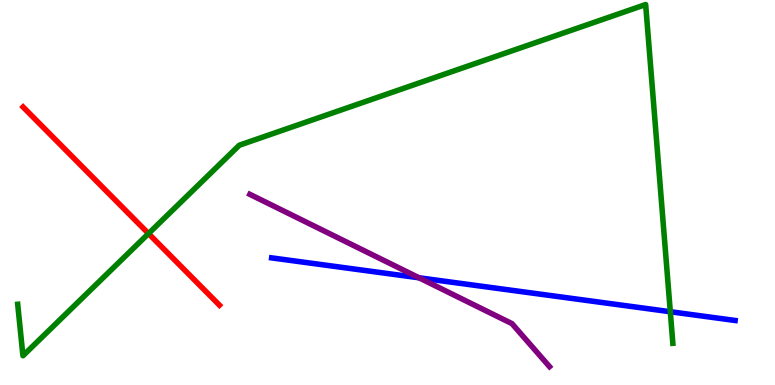[{'lines': ['blue', 'red'], 'intersections': []}, {'lines': ['green', 'red'], 'intersections': [{'x': 1.92, 'y': 3.93}]}, {'lines': ['purple', 'red'], 'intersections': []}, {'lines': ['blue', 'green'], 'intersections': [{'x': 8.65, 'y': 1.9}]}, {'lines': ['blue', 'purple'], 'intersections': [{'x': 5.41, 'y': 2.78}]}, {'lines': ['green', 'purple'], 'intersections': []}]